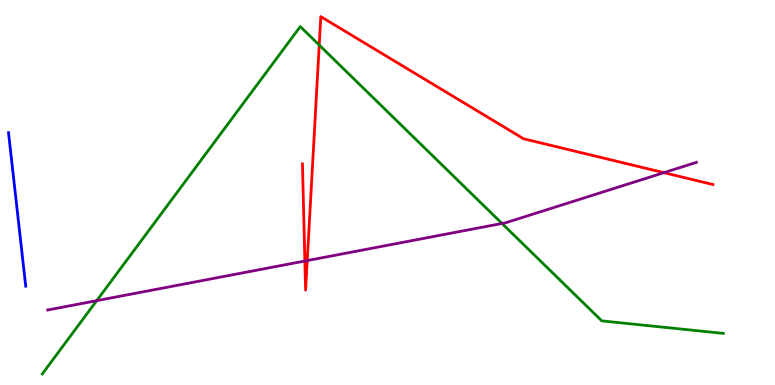[{'lines': ['blue', 'red'], 'intersections': []}, {'lines': ['green', 'red'], 'intersections': [{'x': 4.12, 'y': 8.83}]}, {'lines': ['purple', 'red'], 'intersections': [{'x': 3.93, 'y': 3.22}, {'x': 3.96, 'y': 3.23}, {'x': 8.57, 'y': 5.52}]}, {'lines': ['blue', 'green'], 'intersections': []}, {'lines': ['blue', 'purple'], 'intersections': []}, {'lines': ['green', 'purple'], 'intersections': [{'x': 1.25, 'y': 2.19}, {'x': 6.48, 'y': 4.2}]}]